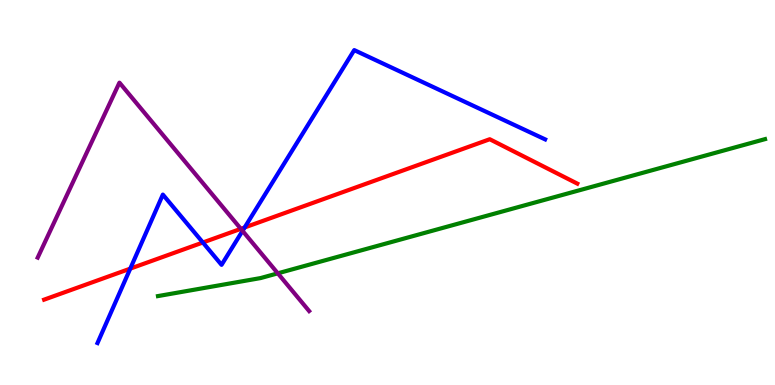[{'lines': ['blue', 'red'], 'intersections': [{'x': 1.68, 'y': 3.02}, {'x': 2.62, 'y': 3.7}, {'x': 3.16, 'y': 4.09}]}, {'lines': ['green', 'red'], 'intersections': []}, {'lines': ['purple', 'red'], 'intersections': [{'x': 3.11, 'y': 4.06}]}, {'lines': ['blue', 'green'], 'intersections': []}, {'lines': ['blue', 'purple'], 'intersections': [{'x': 3.13, 'y': 4.0}]}, {'lines': ['green', 'purple'], 'intersections': [{'x': 3.58, 'y': 2.9}]}]